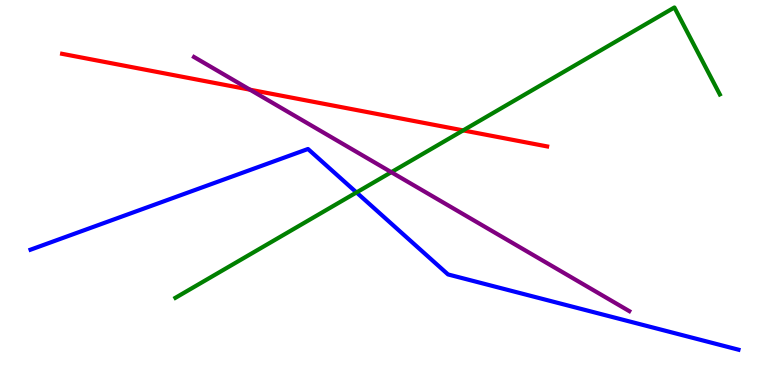[{'lines': ['blue', 'red'], 'intersections': []}, {'lines': ['green', 'red'], 'intersections': [{'x': 5.98, 'y': 6.61}]}, {'lines': ['purple', 'red'], 'intersections': [{'x': 3.23, 'y': 7.67}]}, {'lines': ['blue', 'green'], 'intersections': [{'x': 4.6, 'y': 5.0}]}, {'lines': ['blue', 'purple'], 'intersections': []}, {'lines': ['green', 'purple'], 'intersections': [{'x': 5.05, 'y': 5.53}]}]